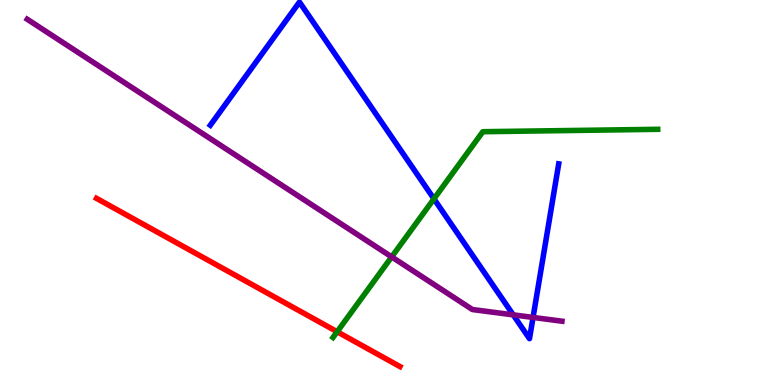[{'lines': ['blue', 'red'], 'intersections': []}, {'lines': ['green', 'red'], 'intersections': [{'x': 4.35, 'y': 1.38}]}, {'lines': ['purple', 'red'], 'intersections': []}, {'lines': ['blue', 'green'], 'intersections': [{'x': 5.6, 'y': 4.84}]}, {'lines': ['blue', 'purple'], 'intersections': [{'x': 6.62, 'y': 1.82}, {'x': 6.88, 'y': 1.75}]}, {'lines': ['green', 'purple'], 'intersections': [{'x': 5.05, 'y': 3.33}]}]